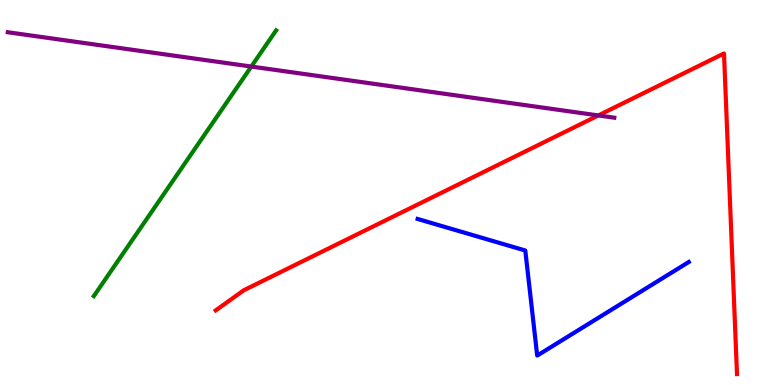[{'lines': ['blue', 'red'], 'intersections': []}, {'lines': ['green', 'red'], 'intersections': []}, {'lines': ['purple', 'red'], 'intersections': [{'x': 7.72, 'y': 7.0}]}, {'lines': ['blue', 'green'], 'intersections': []}, {'lines': ['blue', 'purple'], 'intersections': []}, {'lines': ['green', 'purple'], 'intersections': [{'x': 3.24, 'y': 8.27}]}]